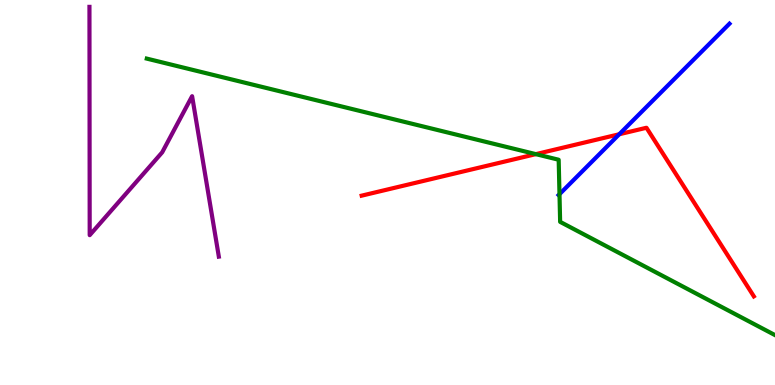[{'lines': ['blue', 'red'], 'intersections': [{'x': 7.99, 'y': 6.51}]}, {'lines': ['green', 'red'], 'intersections': [{'x': 6.91, 'y': 6.0}]}, {'lines': ['purple', 'red'], 'intersections': []}, {'lines': ['blue', 'green'], 'intersections': [{'x': 7.22, 'y': 4.96}]}, {'lines': ['blue', 'purple'], 'intersections': []}, {'lines': ['green', 'purple'], 'intersections': []}]